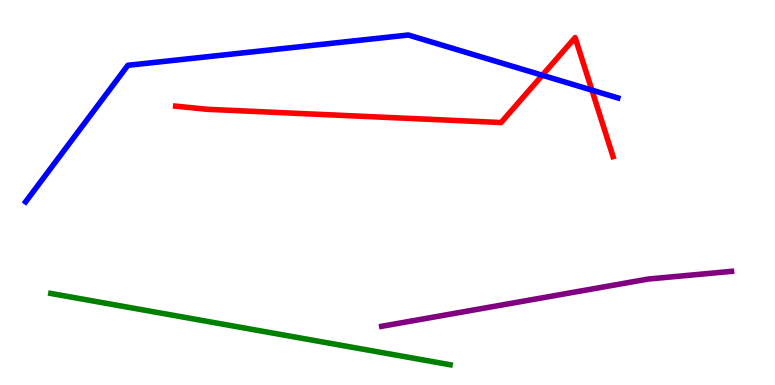[{'lines': ['blue', 'red'], 'intersections': [{'x': 7.0, 'y': 8.05}, {'x': 7.64, 'y': 7.66}]}, {'lines': ['green', 'red'], 'intersections': []}, {'lines': ['purple', 'red'], 'intersections': []}, {'lines': ['blue', 'green'], 'intersections': []}, {'lines': ['blue', 'purple'], 'intersections': []}, {'lines': ['green', 'purple'], 'intersections': []}]